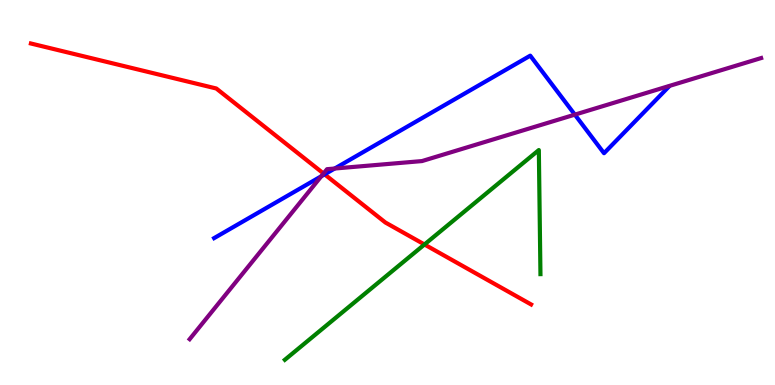[{'lines': ['blue', 'red'], 'intersections': [{'x': 4.19, 'y': 5.47}]}, {'lines': ['green', 'red'], 'intersections': [{'x': 5.48, 'y': 3.65}]}, {'lines': ['purple', 'red'], 'intersections': [{'x': 4.17, 'y': 5.49}]}, {'lines': ['blue', 'green'], 'intersections': []}, {'lines': ['blue', 'purple'], 'intersections': [{'x': 4.15, 'y': 5.42}, {'x': 4.32, 'y': 5.62}, {'x': 7.42, 'y': 7.02}]}, {'lines': ['green', 'purple'], 'intersections': []}]